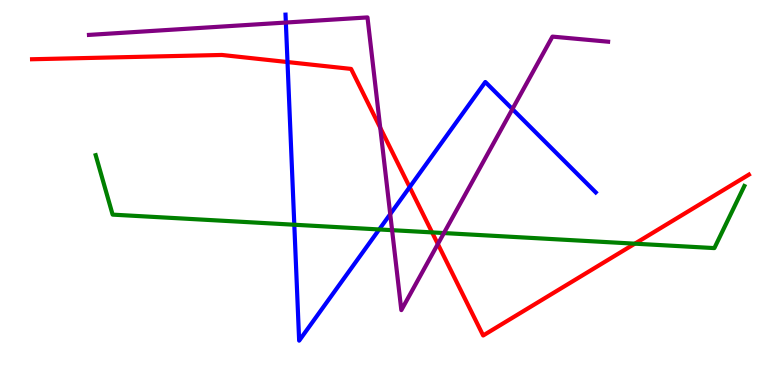[{'lines': ['blue', 'red'], 'intersections': [{'x': 3.71, 'y': 8.39}, {'x': 5.29, 'y': 5.14}]}, {'lines': ['green', 'red'], 'intersections': [{'x': 5.58, 'y': 3.96}, {'x': 8.19, 'y': 3.67}]}, {'lines': ['purple', 'red'], 'intersections': [{'x': 4.91, 'y': 6.68}, {'x': 5.65, 'y': 3.66}]}, {'lines': ['blue', 'green'], 'intersections': [{'x': 3.8, 'y': 4.16}, {'x': 4.89, 'y': 4.04}]}, {'lines': ['blue', 'purple'], 'intersections': [{'x': 3.69, 'y': 9.41}, {'x': 5.04, 'y': 4.44}, {'x': 6.61, 'y': 7.17}]}, {'lines': ['green', 'purple'], 'intersections': [{'x': 5.06, 'y': 4.02}, {'x': 5.73, 'y': 3.95}]}]